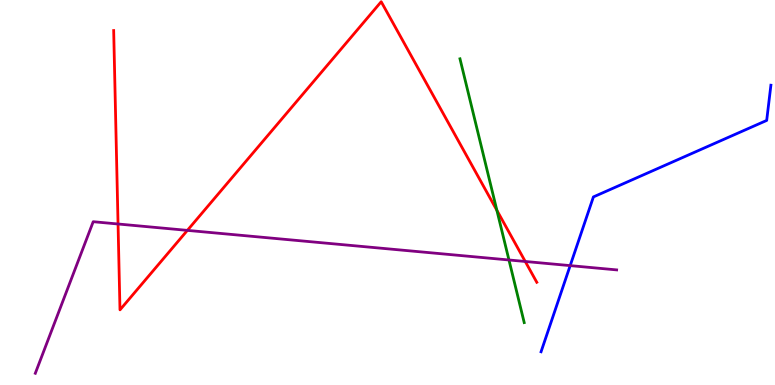[{'lines': ['blue', 'red'], 'intersections': []}, {'lines': ['green', 'red'], 'intersections': [{'x': 6.41, 'y': 4.54}]}, {'lines': ['purple', 'red'], 'intersections': [{'x': 1.52, 'y': 4.18}, {'x': 2.42, 'y': 4.02}, {'x': 6.78, 'y': 3.21}]}, {'lines': ['blue', 'green'], 'intersections': []}, {'lines': ['blue', 'purple'], 'intersections': [{'x': 7.36, 'y': 3.1}]}, {'lines': ['green', 'purple'], 'intersections': [{'x': 6.57, 'y': 3.25}]}]